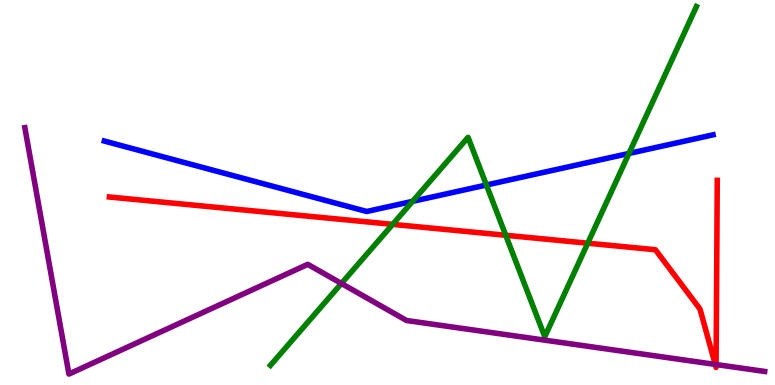[{'lines': ['blue', 'red'], 'intersections': []}, {'lines': ['green', 'red'], 'intersections': [{'x': 5.07, 'y': 4.17}, {'x': 6.53, 'y': 3.89}, {'x': 7.58, 'y': 3.68}]}, {'lines': ['purple', 'red'], 'intersections': [{'x': 9.23, 'y': 0.535}, {'x': 9.24, 'y': 0.532}]}, {'lines': ['blue', 'green'], 'intersections': [{'x': 5.32, 'y': 4.77}, {'x': 6.28, 'y': 5.19}, {'x': 8.12, 'y': 6.01}]}, {'lines': ['blue', 'purple'], 'intersections': []}, {'lines': ['green', 'purple'], 'intersections': [{'x': 4.41, 'y': 2.64}]}]